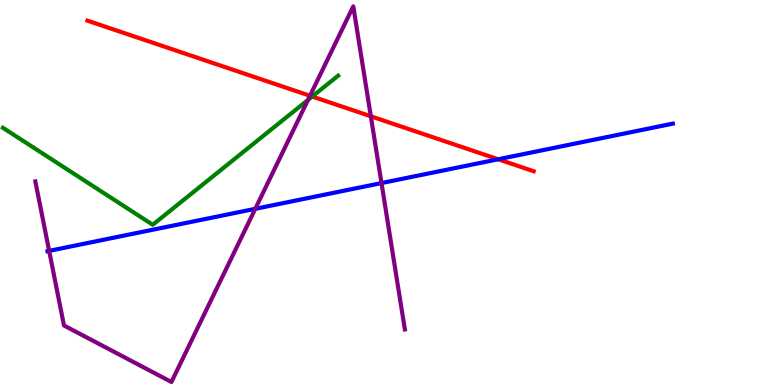[{'lines': ['blue', 'red'], 'intersections': [{'x': 6.43, 'y': 5.86}]}, {'lines': ['green', 'red'], 'intersections': [{'x': 4.03, 'y': 7.49}]}, {'lines': ['purple', 'red'], 'intersections': [{'x': 4.0, 'y': 7.51}, {'x': 4.78, 'y': 6.98}]}, {'lines': ['blue', 'green'], 'intersections': []}, {'lines': ['blue', 'purple'], 'intersections': [{'x': 0.634, 'y': 3.48}, {'x': 3.29, 'y': 4.58}, {'x': 4.92, 'y': 5.24}]}, {'lines': ['green', 'purple'], 'intersections': [{'x': 3.97, 'y': 7.4}]}]